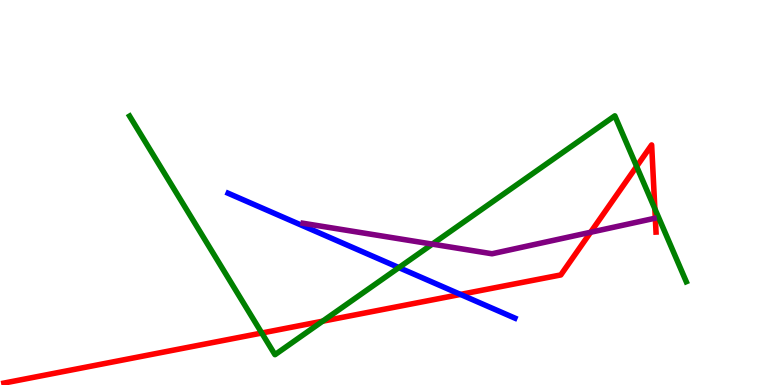[{'lines': ['blue', 'red'], 'intersections': [{'x': 5.94, 'y': 2.35}]}, {'lines': ['green', 'red'], 'intersections': [{'x': 3.38, 'y': 1.35}, {'x': 4.16, 'y': 1.66}, {'x': 8.21, 'y': 5.68}, {'x': 8.45, 'y': 4.58}]}, {'lines': ['purple', 'red'], 'intersections': [{'x': 7.62, 'y': 3.97}]}, {'lines': ['blue', 'green'], 'intersections': [{'x': 5.15, 'y': 3.05}]}, {'lines': ['blue', 'purple'], 'intersections': []}, {'lines': ['green', 'purple'], 'intersections': [{'x': 5.58, 'y': 3.66}]}]